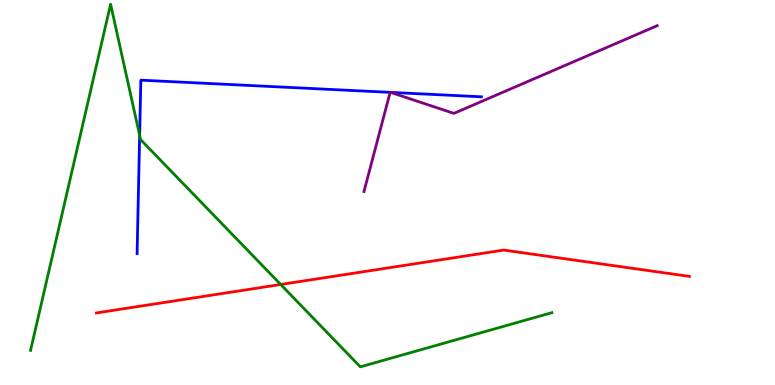[{'lines': ['blue', 'red'], 'intersections': []}, {'lines': ['green', 'red'], 'intersections': [{'x': 3.62, 'y': 2.61}]}, {'lines': ['purple', 'red'], 'intersections': []}, {'lines': ['blue', 'green'], 'intersections': [{'x': 1.8, 'y': 6.48}]}, {'lines': ['blue', 'purple'], 'intersections': [{'x': 5.03, 'y': 7.6}, {'x': 5.04, 'y': 7.6}]}, {'lines': ['green', 'purple'], 'intersections': []}]